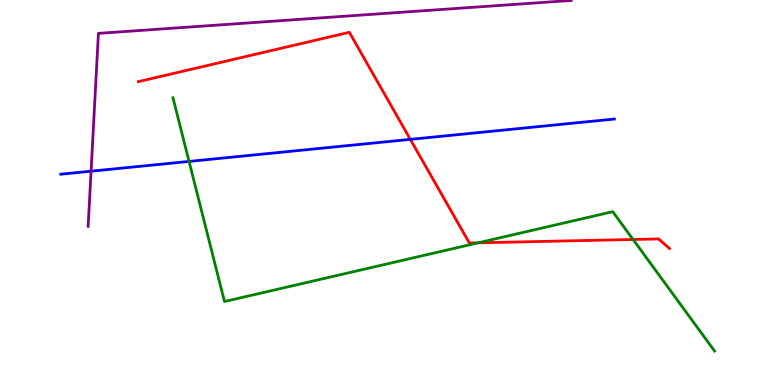[{'lines': ['blue', 'red'], 'intersections': [{'x': 5.29, 'y': 6.38}]}, {'lines': ['green', 'red'], 'intersections': [{'x': 6.17, 'y': 3.69}, {'x': 8.17, 'y': 3.78}]}, {'lines': ['purple', 'red'], 'intersections': []}, {'lines': ['blue', 'green'], 'intersections': [{'x': 2.44, 'y': 5.81}]}, {'lines': ['blue', 'purple'], 'intersections': [{'x': 1.18, 'y': 5.55}]}, {'lines': ['green', 'purple'], 'intersections': []}]